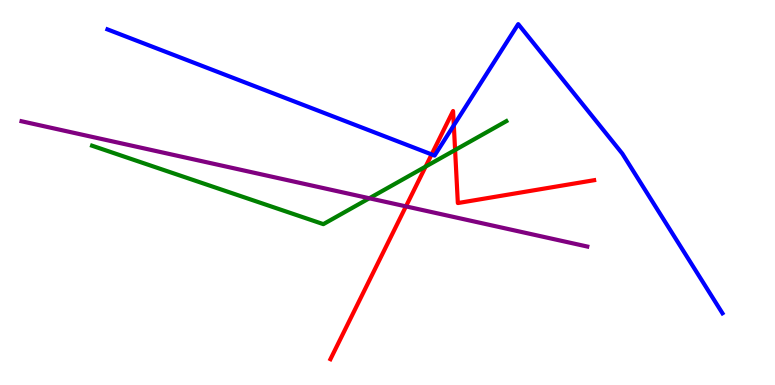[{'lines': ['blue', 'red'], 'intersections': [{'x': 5.57, 'y': 5.99}, {'x': 5.86, 'y': 6.74}]}, {'lines': ['green', 'red'], 'intersections': [{'x': 5.49, 'y': 5.67}, {'x': 5.87, 'y': 6.1}]}, {'lines': ['purple', 'red'], 'intersections': [{'x': 5.24, 'y': 4.64}]}, {'lines': ['blue', 'green'], 'intersections': []}, {'lines': ['blue', 'purple'], 'intersections': []}, {'lines': ['green', 'purple'], 'intersections': [{'x': 4.77, 'y': 4.85}]}]